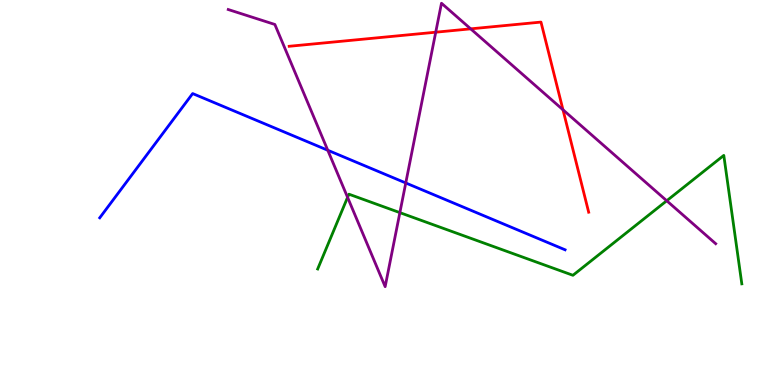[{'lines': ['blue', 'red'], 'intersections': []}, {'lines': ['green', 'red'], 'intersections': []}, {'lines': ['purple', 'red'], 'intersections': [{'x': 5.62, 'y': 9.16}, {'x': 6.07, 'y': 9.25}, {'x': 7.26, 'y': 7.15}]}, {'lines': ['blue', 'green'], 'intersections': []}, {'lines': ['blue', 'purple'], 'intersections': [{'x': 4.23, 'y': 6.1}, {'x': 5.24, 'y': 5.25}]}, {'lines': ['green', 'purple'], 'intersections': [{'x': 4.48, 'y': 4.87}, {'x': 5.16, 'y': 4.48}, {'x': 8.6, 'y': 4.79}]}]